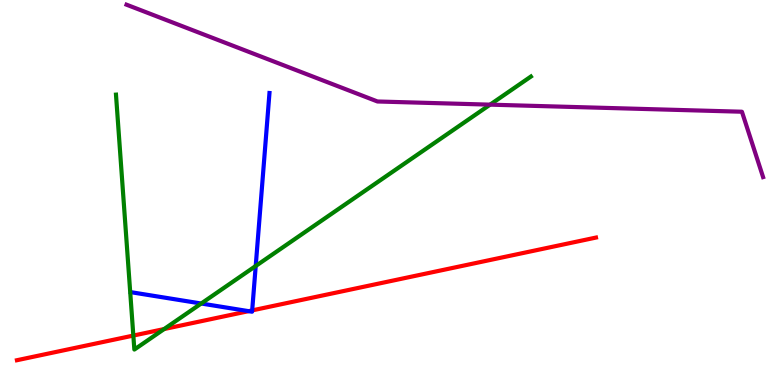[{'lines': ['blue', 'red'], 'intersections': [{'x': 3.21, 'y': 1.92}, {'x': 3.25, 'y': 1.94}]}, {'lines': ['green', 'red'], 'intersections': [{'x': 1.72, 'y': 1.28}, {'x': 2.12, 'y': 1.45}]}, {'lines': ['purple', 'red'], 'intersections': []}, {'lines': ['blue', 'green'], 'intersections': [{'x': 2.6, 'y': 2.12}, {'x': 3.3, 'y': 3.09}]}, {'lines': ['blue', 'purple'], 'intersections': []}, {'lines': ['green', 'purple'], 'intersections': [{'x': 6.32, 'y': 7.28}]}]